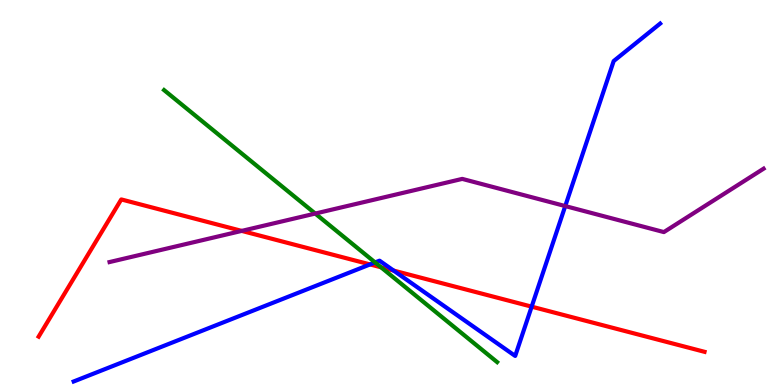[{'lines': ['blue', 'red'], 'intersections': [{'x': 4.77, 'y': 3.13}, {'x': 5.08, 'y': 2.97}, {'x': 6.86, 'y': 2.04}]}, {'lines': ['green', 'red'], 'intersections': [{'x': 4.92, 'y': 3.06}]}, {'lines': ['purple', 'red'], 'intersections': [{'x': 3.12, 'y': 4.0}]}, {'lines': ['blue', 'green'], 'intersections': [{'x': 4.84, 'y': 3.18}]}, {'lines': ['blue', 'purple'], 'intersections': [{'x': 7.29, 'y': 4.65}]}, {'lines': ['green', 'purple'], 'intersections': [{'x': 4.07, 'y': 4.45}]}]